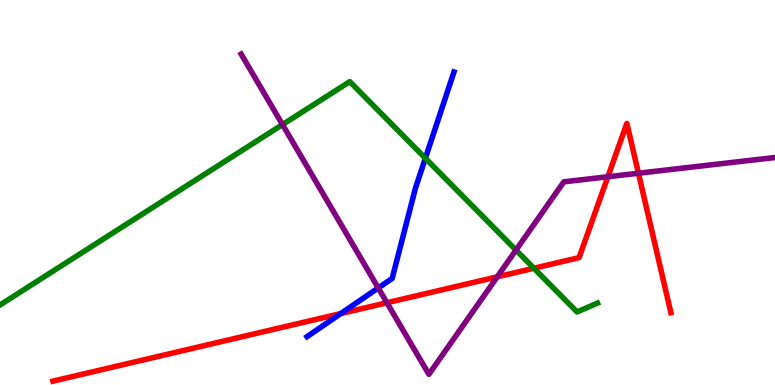[{'lines': ['blue', 'red'], 'intersections': [{'x': 4.4, 'y': 1.86}]}, {'lines': ['green', 'red'], 'intersections': [{'x': 6.89, 'y': 3.03}]}, {'lines': ['purple', 'red'], 'intersections': [{'x': 4.99, 'y': 2.14}, {'x': 6.42, 'y': 2.81}, {'x': 7.84, 'y': 5.41}, {'x': 8.24, 'y': 5.5}]}, {'lines': ['blue', 'green'], 'intersections': [{'x': 5.49, 'y': 5.89}]}, {'lines': ['blue', 'purple'], 'intersections': [{'x': 4.88, 'y': 2.52}]}, {'lines': ['green', 'purple'], 'intersections': [{'x': 3.65, 'y': 6.76}, {'x': 6.66, 'y': 3.5}]}]